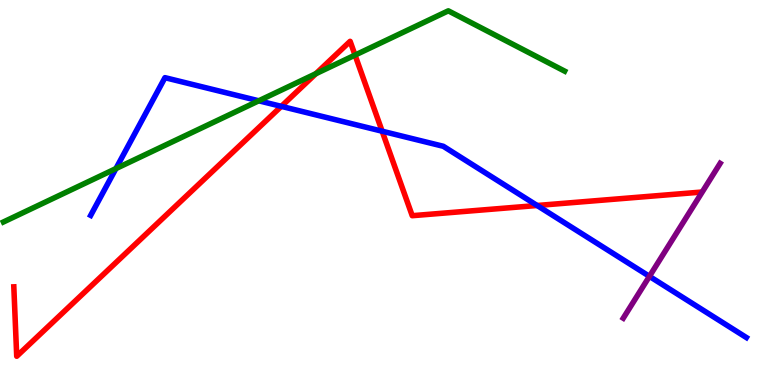[{'lines': ['blue', 'red'], 'intersections': [{'x': 3.63, 'y': 7.24}, {'x': 4.93, 'y': 6.59}, {'x': 6.93, 'y': 4.66}]}, {'lines': ['green', 'red'], 'intersections': [{'x': 4.08, 'y': 8.09}, {'x': 4.58, 'y': 8.57}]}, {'lines': ['purple', 'red'], 'intersections': []}, {'lines': ['blue', 'green'], 'intersections': [{'x': 1.5, 'y': 5.62}, {'x': 3.34, 'y': 7.38}]}, {'lines': ['blue', 'purple'], 'intersections': [{'x': 8.38, 'y': 2.82}]}, {'lines': ['green', 'purple'], 'intersections': []}]